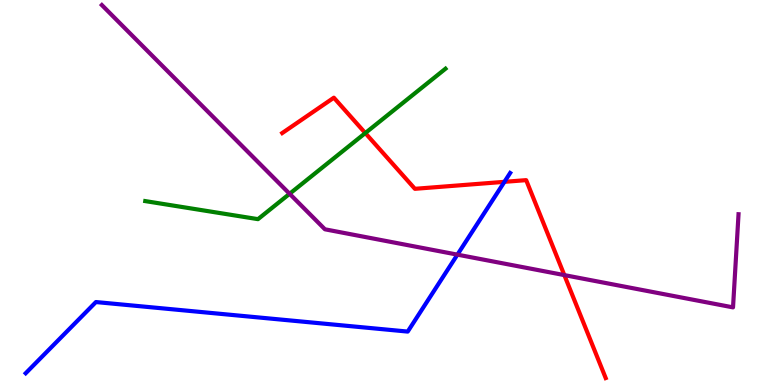[{'lines': ['blue', 'red'], 'intersections': [{'x': 6.51, 'y': 5.28}]}, {'lines': ['green', 'red'], 'intersections': [{'x': 4.71, 'y': 6.54}]}, {'lines': ['purple', 'red'], 'intersections': [{'x': 7.28, 'y': 2.85}]}, {'lines': ['blue', 'green'], 'intersections': []}, {'lines': ['blue', 'purple'], 'intersections': [{'x': 5.9, 'y': 3.39}]}, {'lines': ['green', 'purple'], 'intersections': [{'x': 3.74, 'y': 4.97}]}]